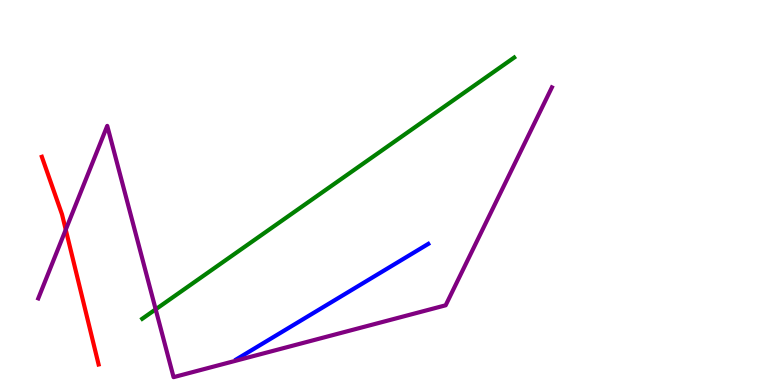[{'lines': ['blue', 'red'], 'intersections': []}, {'lines': ['green', 'red'], 'intersections': []}, {'lines': ['purple', 'red'], 'intersections': [{'x': 0.848, 'y': 4.03}]}, {'lines': ['blue', 'green'], 'intersections': []}, {'lines': ['blue', 'purple'], 'intersections': []}, {'lines': ['green', 'purple'], 'intersections': [{'x': 2.01, 'y': 1.97}]}]